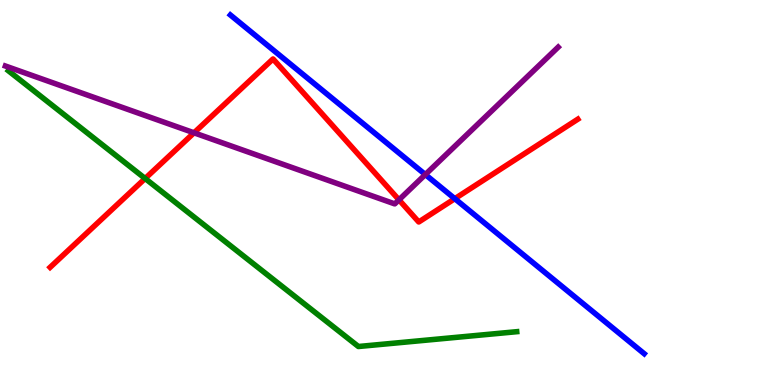[{'lines': ['blue', 'red'], 'intersections': [{'x': 5.87, 'y': 4.84}]}, {'lines': ['green', 'red'], 'intersections': [{'x': 1.87, 'y': 5.36}]}, {'lines': ['purple', 'red'], 'intersections': [{'x': 2.5, 'y': 6.55}, {'x': 5.15, 'y': 4.81}]}, {'lines': ['blue', 'green'], 'intersections': []}, {'lines': ['blue', 'purple'], 'intersections': [{'x': 5.49, 'y': 5.47}]}, {'lines': ['green', 'purple'], 'intersections': []}]